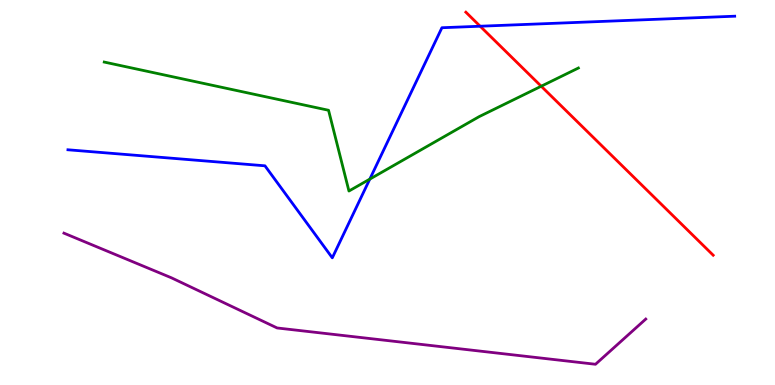[{'lines': ['blue', 'red'], 'intersections': [{'x': 6.2, 'y': 9.32}]}, {'lines': ['green', 'red'], 'intersections': [{'x': 6.98, 'y': 7.76}]}, {'lines': ['purple', 'red'], 'intersections': []}, {'lines': ['blue', 'green'], 'intersections': [{'x': 4.77, 'y': 5.35}]}, {'lines': ['blue', 'purple'], 'intersections': []}, {'lines': ['green', 'purple'], 'intersections': []}]